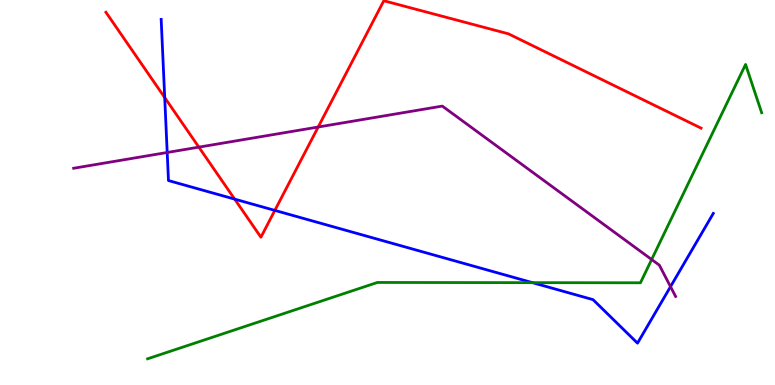[{'lines': ['blue', 'red'], 'intersections': [{'x': 2.13, 'y': 7.47}, {'x': 3.03, 'y': 4.83}, {'x': 3.55, 'y': 4.54}]}, {'lines': ['green', 'red'], 'intersections': []}, {'lines': ['purple', 'red'], 'intersections': [{'x': 2.57, 'y': 6.18}, {'x': 4.11, 'y': 6.7}]}, {'lines': ['blue', 'green'], 'intersections': [{'x': 6.87, 'y': 2.66}]}, {'lines': ['blue', 'purple'], 'intersections': [{'x': 2.16, 'y': 6.04}, {'x': 8.65, 'y': 2.55}]}, {'lines': ['green', 'purple'], 'intersections': [{'x': 8.41, 'y': 3.26}]}]